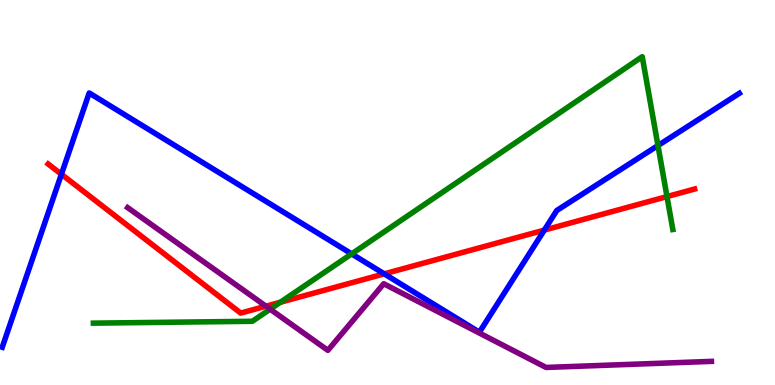[{'lines': ['blue', 'red'], 'intersections': [{'x': 0.792, 'y': 5.47}, {'x': 4.96, 'y': 2.89}, {'x': 7.02, 'y': 4.02}]}, {'lines': ['green', 'red'], 'intersections': [{'x': 3.62, 'y': 2.15}, {'x': 8.61, 'y': 4.89}]}, {'lines': ['purple', 'red'], 'intersections': [{'x': 3.43, 'y': 2.05}]}, {'lines': ['blue', 'green'], 'intersections': [{'x': 4.54, 'y': 3.41}, {'x': 8.49, 'y': 6.22}]}, {'lines': ['blue', 'purple'], 'intersections': []}, {'lines': ['green', 'purple'], 'intersections': [{'x': 3.49, 'y': 1.97}]}]